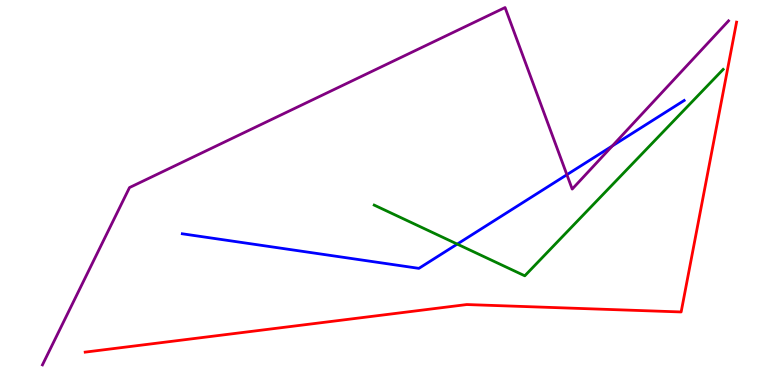[{'lines': ['blue', 'red'], 'intersections': []}, {'lines': ['green', 'red'], 'intersections': []}, {'lines': ['purple', 'red'], 'intersections': []}, {'lines': ['blue', 'green'], 'intersections': [{'x': 5.9, 'y': 3.66}]}, {'lines': ['blue', 'purple'], 'intersections': [{'x': 7.31, 'y': 5.46}, {'x': 7.9, 'y': 6.21}]}, {'lines': ['green', 'purple'], 'intersections': []}]